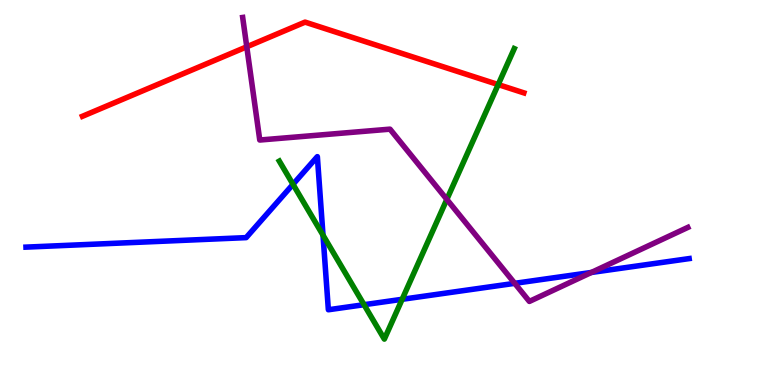[{'lines': ['blue', 'red'], 'intersections': []}, {'lines': ['green', 'red'], 'intersections': [{'x': 6.43, 'y': 7.8}]}, {'lines': ['purple', 'red'], 'intersections': [{'x': 3.18, 'y': 8.78}]}, {'lines': ['blue', 'green'], 'intersections': [{'x': 3.78, 'y': 5.21}, {'x': 4.17, 'y': 3.89}, {'x': 4.7, 'y': 2.09}, {'x': 5.19, 'y': 2.23}]}, {'lines': ['blue', 'purple'], 'intersections': [{'x': 6.64, 'y': 2.64}, {'x': 7.63, 'y': 2.92}]}, {'lines': ['green', 'purple'], 'intersections': [{'x': 5.77, 'y': 4.82}]}]